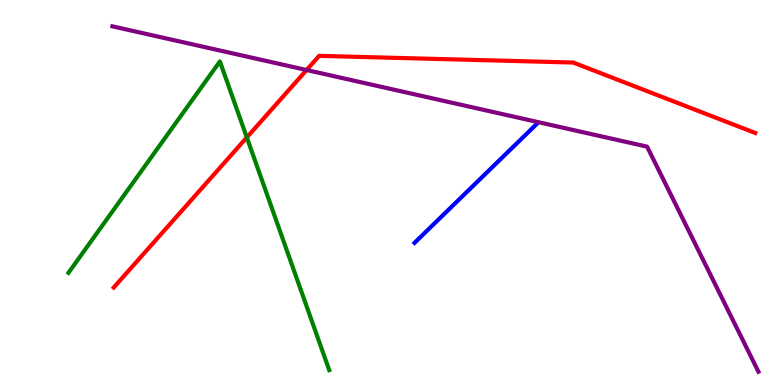[{'lines': ['blue', 'red'], 'intersections': []}, {'lines': ['green', 'red'], 'intersections': [{'x': 3.18, 'y': 6.43}]}, {'lines': ['purple', 'red'], 'intersections': [{'x': 3.96, 'y': 8.18}]}, {'lines': ['blue', 'green'], 'intersections': []}, {'lines': ['blue', 'purple'], 'intersections': []}, {'lines': ['green', 'purple'], 'intersections': []}]